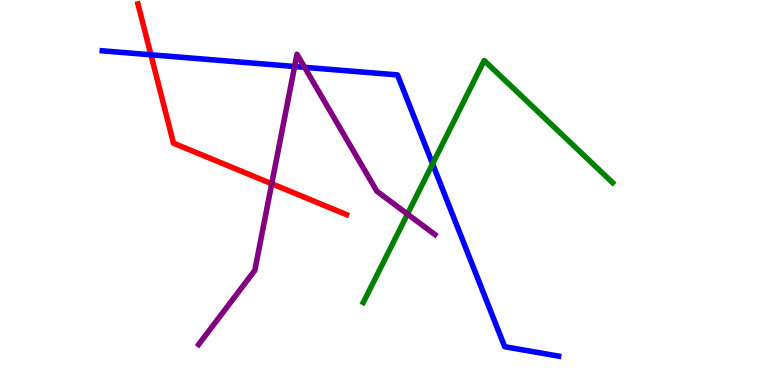[{'lines': ['blue', 'red'], 'intersections': [{'x': 1.95, 'y': 8.58}]}, {'lines': ['green', 'red'], 'intersections': []}, {'lines': ['purple', 'red'], 'intersections': [{'x': 3.51, 'y': 5.23}]}, {'lines': ['blue', 'green'], 'intersections': [{'x': 5.58, 'y': 5.74}]}, {'lines': ['blue', 'purple'], 'intersections': [{'x': 3.8, 'y': 8.27}, {'x': 3.93, 'y': 8.25}]}, {'lines': ['green', 'purple'], 'intersections': [{'x': 5.26, 'y': 4.44}]}]